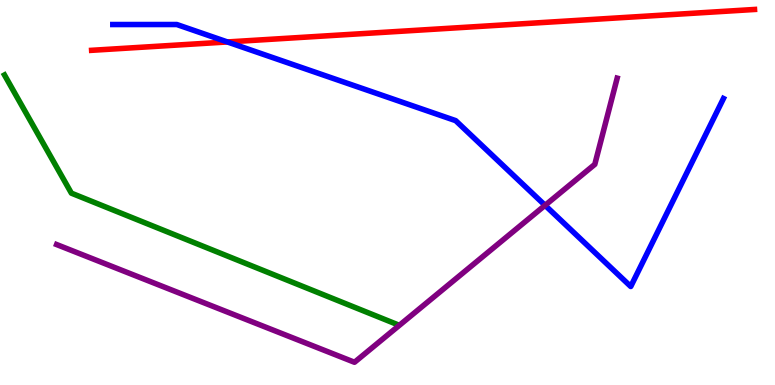[{'lines': ['blue', 'red'], 'intersections': [{'x': 2.93, 'y': 8.91}]}, {'lines': ['green', 'red'], 'intersections': []}, {'lines': ['purple', 'red'], 'intersections': []}, {'lines': ['blue', 'green'], 'intersections': []}, {'lines': ['blue', 'purple'], 'intersections': [{'x': 7.03, 'y': 4.67}]}, {'lines': ['green', 'purple'], 'intersections': []}]